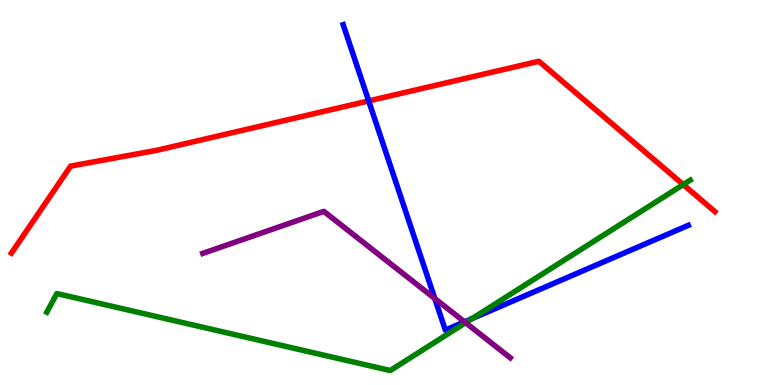[{'lines': ['blue', 'red'], 'intersections': [{'x': 4.76, 'y': 7.38}]}, {'lines': ['green', 'red'], 'intersections': [{'x': 8.82, 'y': 5.21}]}, {'lines': ['purple', 'red'], 'intersections': []}, {'lines': ['blue', 'green'], 'intersections': [{'x': 6.09, 'y': 1.72}]}, {'lines': ['blue', 'purple'], 'intersections': [{'x': 5.61, 'y': 2.25}, {'x': 5.99, 'y': 1.64}]}, {'lines': ['green', 'purple'], 'intersections': [{'x': 6.01, 'y': 1.62}]}]